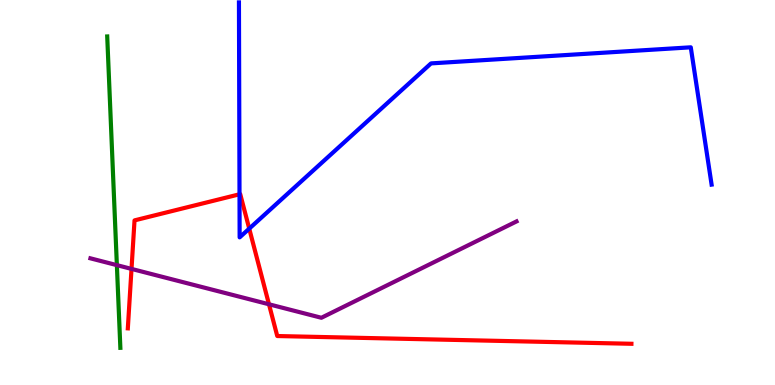[{'lines': ['blue', 'red'], 'intersections': [{'x': 3.09, 'y': 4.95}, {'x': 3.22, 'y': 4.06}]}, {'lines': ['green', 'red'], 'intersections': []}, {'lines': ['purple', 'red'], 'intersections': [{'x': 1.7, 'y': 3.02}, {'x': 3.47, 'y': 2.1}]}, {'lines': ['blue', 'green'], 'intersections': []}, {'lines': ['blue', 'purple'], 'intersections': []}, {'lines': ['green', 'purple'], 'intersections': [{'x': 1.51, 'y': 3.11}]}]